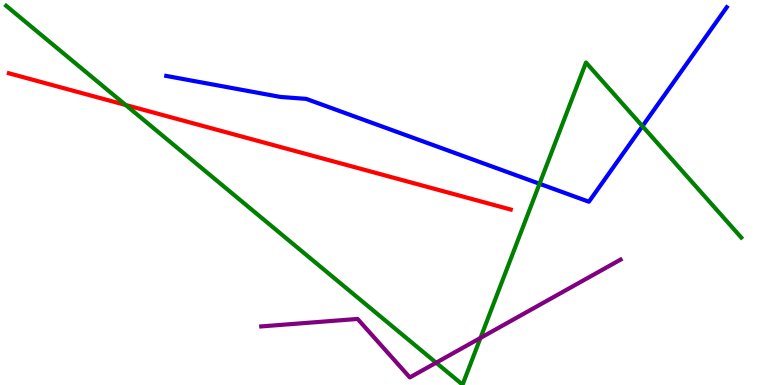[{'lines': ['blue', 'red'], 'intersections': []}, {'lines': ['green', 'red'], 'intersections': [{'x': 1.62, 'y': 7.27}]}, {'lines': ['purple', 'red'], 'intersections': []}, {'lines': ['blue', 'green'], 'intersections': [{'x': 6.96, 'y': 5.23}, {'x': 8.29, 'y': 6.72}]}, {'lines': ['blue', 'purple'], 'intersections': []}, {'lines': ['green', 'purple'], 'intersections': [{'x': 5.63, 'y': 0.579}, {'x': 6.2, 'y': 1.22}]}]